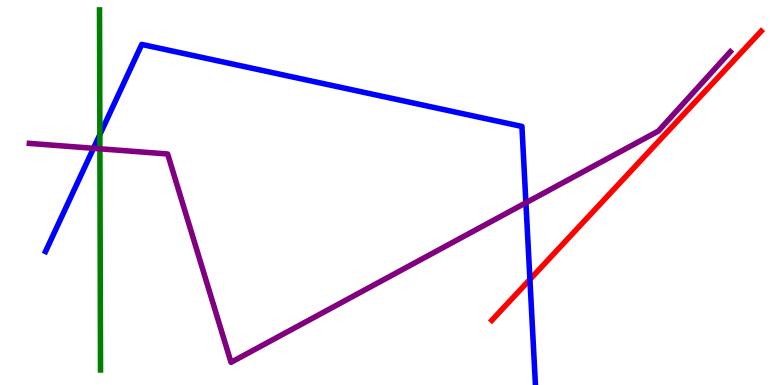[{'lines': ['blue', 'red'], 'intersections': [{'x': 6.84, 'y': 2.74}]}, {'lines': ['green', 'red'], 'intersections': []}, {'lines': ['purple', 'red'], 'intersections': []}, {'lines': ['blue', 'green'], 'intersections': [{'x': 1.29, 'y': 6.5}]}, {'lines': ['blue', 'purple'], 'intersections': [{'x': 1.21, 'y': 6.15}, {'x': 6.79, 'y': 4.73}]}, {'lines': ['green', 'purple'], 'intersections': [{'x': 1.29, 'y': 6.14}]}]